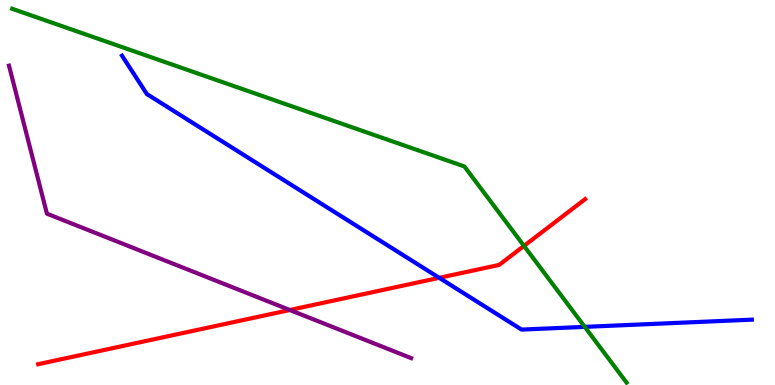[{'lines': ['blue', 'red'], 'intersections': [{'x': 5.67, 'y': 2.78}]}, {'lines': ['green', 'red'], 'intersections': [{'x': 6.76, 'y': 3.61}]}, {'lines': ['purple', 'red'], 'intersections': [{'x': 3.74, 'y': 1.95}]}, {'lines': ['blue', 'green'], 'intersections': [{'x': 7.55, 'y': 1.51}]}, {'lines': ['blue', 'purple'], 'intersections': []}, {'lines': ['green', 'purple'], 'intersections': []}]